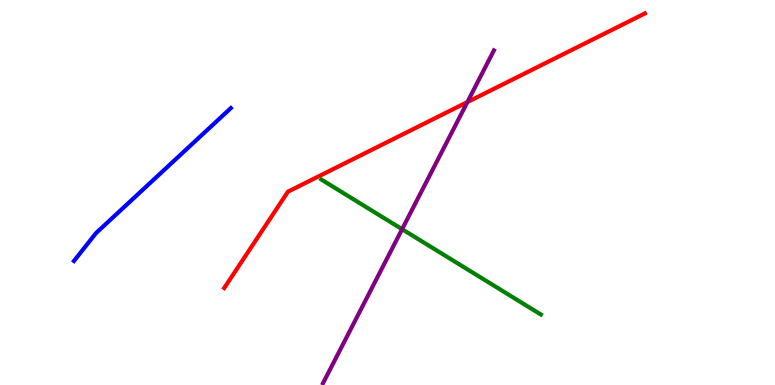[{'lines': ['blue', 'red'], 'intersections': []}, {'lines': ['green', 'red'], 'intersections': []}, {'lines': ['purple', 'red'], 'intersections': [{'x': 6.03, 'y': 7.35}]}, {'lines': ['blue', 'green'], 'intersections': []}, {'lines': ['blue', 'purple'], 'intersections': []}, {'lines': ['green', 'purple'], 'intersections': [{'x': 5.19, 'y': 4.05}]}]